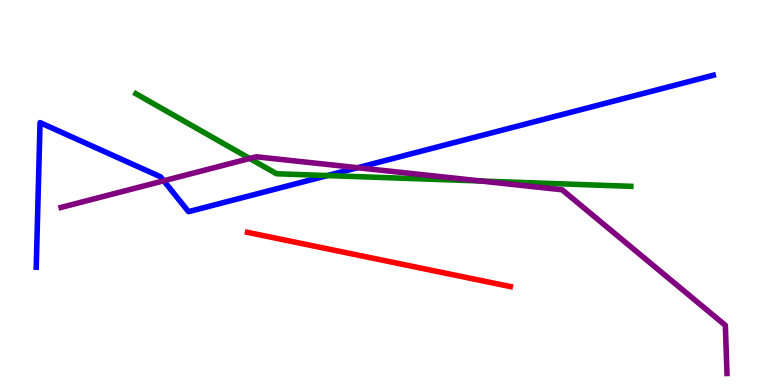[{'lines': ['blue', 'red'], 'intersections': []}, {'lines': ['green', 'red'], 'intersections': []}, {'lines': ['purple', 'red'], 'intersections': []}, {'lines': ['blue', 'green'], 'intersections': [{'x': 4.22, 'y': 5.44}]}, {'lines': ['blue', 'purple'], 'intersections': [{'x': 2.11, 'y': 5.3}, {'x': 4.61, 'y': 5.64}]}, {'lines': ['green', 'purple'], 'intersections': [{'x': 3.22, 'y': 5.88}, {'x': 6.2, 'y': 5.3}]}]